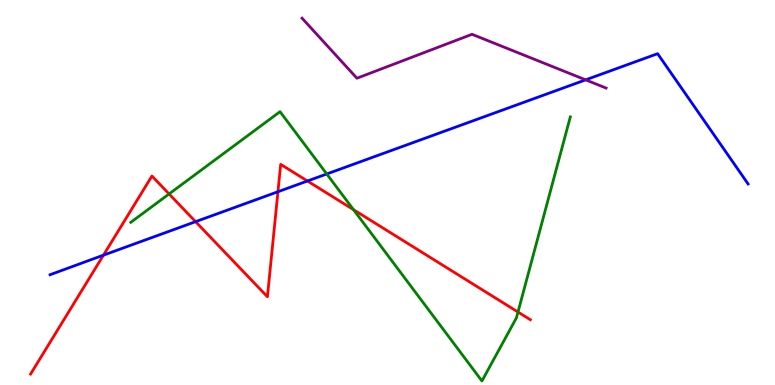[{'lines': ['blue', 'red'], 'intersections': [{'x': 1.33, 'y': 3.37}, {'x': 2.52, 'y': 4.24}, {'x': 3.59, 'y': 5.02}, {'x': 3.97, 'y': 5.3}]}, {'lines': ['green', 'red'], 'intersections': [{'x': 2.18, 'y': 4.96}, {'x': 4.56, 'y': 4.55}, {'x': 6.68, 'y': 1.9}]}, {'lines': ['purple', 'red'], 'intersections': []}, {'lines': ['blue', 'green'], 'intersections': [{'x': 4.22, 'y': 5.48}]}, {'lines': ['blue', 'purple'], 'intersections': [{'x': 7.56, 'y': 7.93}]}, {'lines': ['green', 'purple'], 'intersections': []}]